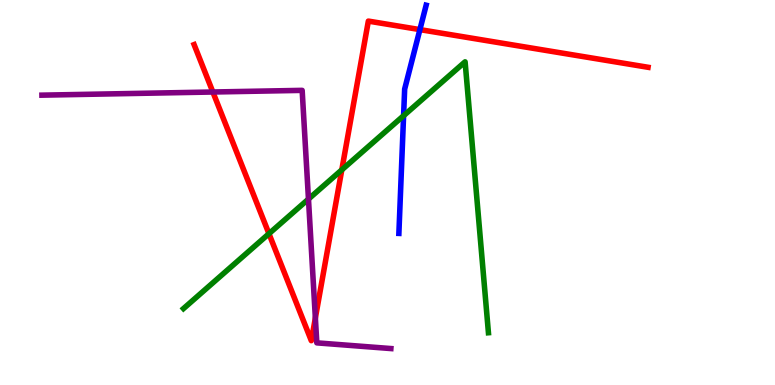[{'lines': ['blue', 'red'], 'intersections': [{'x': 5.42, 'y': 9.23}]}, {'lines': ['green', 'red'], 'intersections': [{'x': 3.47, 'y': 3.93}, {'x': 4.41, 'y': 5.59}]}, {'lines': ['purple', 'red'], 'intersections': [{'x': 2.75, 'y': 7.61}, {'x': 4.07, 'y': 1.74}]}, {'lines': ['blue', 'green'], 'intersections': [{'x': 5.21, 'y': 6.99}]}, {'lines': ['blue', 'purple'], 'intersections': []}, {'lines': ['green', 'purple'], 'intersections': [{'x': 3.98, 'y': 4.83}]}]